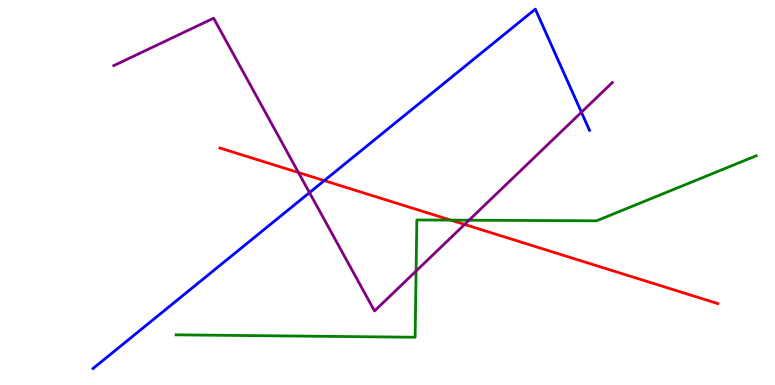[{'lines': ['blue', 'red'], 'intersections': [{'x': 4.18, 'y': 5.31}]}, {'lines': ['green', 'red'], 'intersections': [{'x': 5.82, 'y': 4.28}]}, {'lines': ['purple', 'red'], 'intersections': [{'x': 3.85, 'y': 5.52}, {'x': 5.99, 'y': 4.17}]}, {'lines': ['blue', 'green'], 'intersections': []}, {'lines': ['blue', 'purple'], 'intersections': [{'x': 3.99, 'y': 5.0}, {'x': 7.5, 'y': 7.08}]}, {'lines': ['green', 'purple'], 'intersections': [{'x': 5.37, 'y': 2.96}, {'x': 6.05, 'y': 4.28}]}]